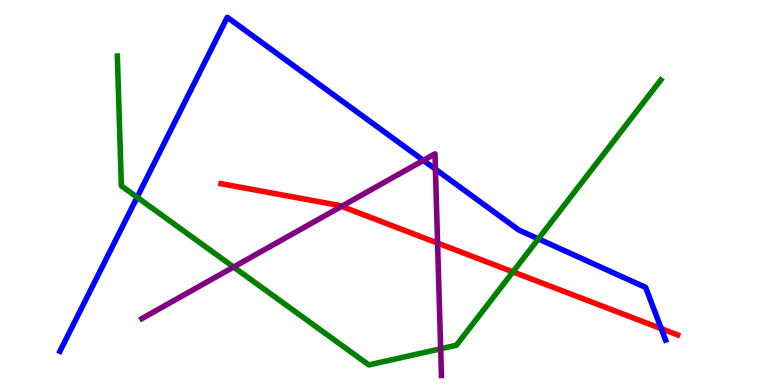[{'lines': ['blue', 'red'], 'intersections': [{'x': 8.53, 'y': 1.46}]}, {'lines': ['green', 'red'], 'intersections': [{'x': 6.62, 'y': 2.94}]}, {'lines': ['purple', 'red'], 'intersections': [{'x': 4.41, 'y': 4.64}, {'x': 5.65, 'y': 3.69}]}, {'lines': ['blue', 'green'], 'intersections': [{'x': 1.77, 'y': 4.88}, {'x': 6.95, 'y': 3.8}]}, {'lines': ['blue', 'purple'], 'intersections': [{'x': 5.46, 'y': 5.83}, {'x': 5.62, 'y': 5.61}]}, {'lines': ['green', 'purple'], 'intersections': [{'x': 3.01, 'y': 3.06}, {'x': 5.69, 'y': 0.941}]}]